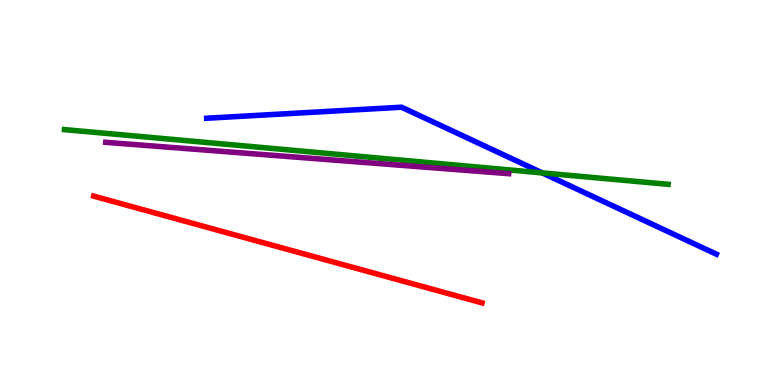[{'lines': ['blue', 'red'], 'intersections': []}, {'lines': ['green', 'red'], 'intersections': []}, {'lines': ['purple', 'red'], 'intersections': []}, {'lines': ['blue', 'green'], 'intersections': [{'x': 7.0, 'y': 5.51}]}, {'lines': ['blue', 'purple'], 'intersections': []}, {'lines': ['green', 'purple'], 'intersections': []}]